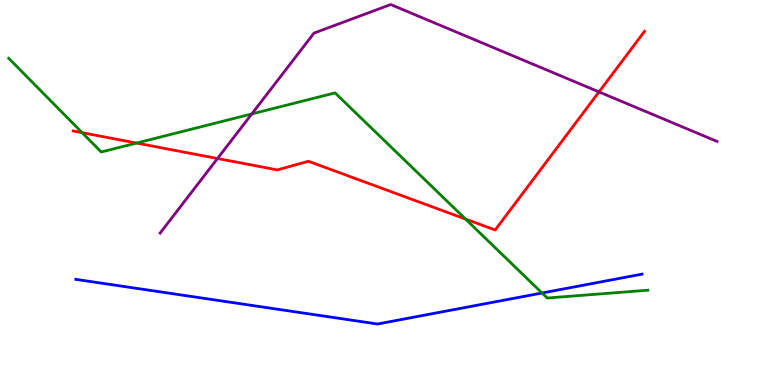[{'lines': ['blue', 'red'], 'intersections': []}, {'lines': ['green', 'red'], 'intersections': [{'x': 1.06, 'y': 6.55}, {'x': 1.76, 'y': 6.28}, {'x': 6.01, 'y': 4.31}]}, {'lines': ['purple', 'red'], 'intersections': [{'x': 2.81, 'y': 5.88}, {'x': 7.73, 'y': 7.61}]}, {'lines': ['blue', 'green'], 'intersections': [{'x': 6.99, 'y': 2.39}]}, {'lines': ['blue', 'purple'], 'intersections': []}, {'lines': ['green', 'purple'], 'intersections': [{'x': 3.25, 'y': 7.04}]}]